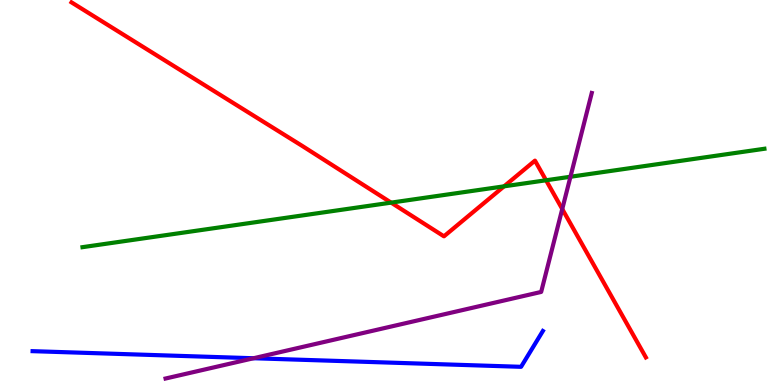[{'lines': ['blue', 'red'], 'intersections': []}, {'lines': ['green', 'red'], 'intersections': [{'x': 5.05, 'y': 4.74}, {'x': 6.5, 'y': 5.16}, {'x': 7.05, 'y': 5.32}]}, {'lines': ['purple', 'red'], 'intersections': [{'x': 7.25, 'y': 4.57}]}, {'lines': ['blue', 'green'], 'intersections': []}, {'lines': ['blue', 'purple'], 'intersections': [{'x': 3.27, 'y': 0.695}]}, {'lines': ['green', 'purple'], 'intersections': [{'x': 7.36, 'y': 5.41}]}]